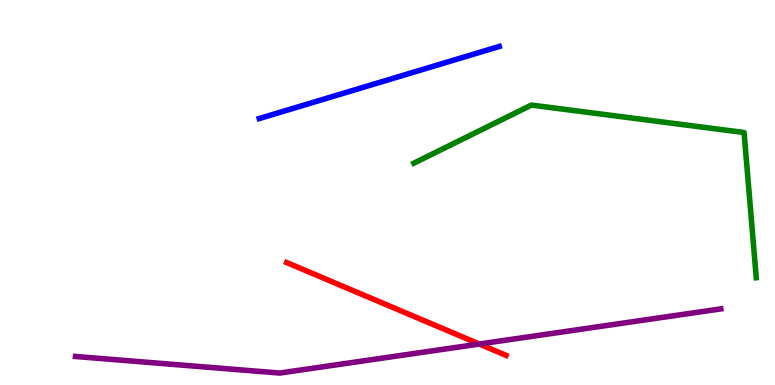[{'lines': ['blue', 'red'], 'intersections': []}, {'lines': ['green', 'red'], 'intersections': []}, {'lines': ['purple', 'red'], 'intersections': [{'x': 6.18, 'y': 1.06}]}, {'lines': ['blue', 'green'], 'intersections': []}, {'lines': ['blue', 'purple'], 'intersections': []}, {'lines': ['green', 'purple'], 'intersections': []}]